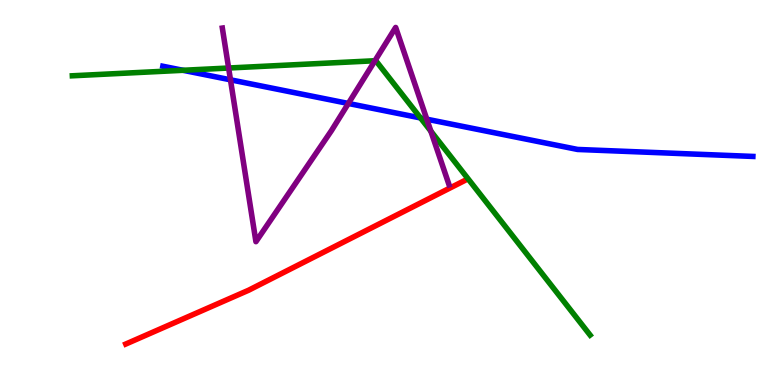[{'lines': ['blue', 'red'], 'intersections': []}, {'lines': ['green', 'red'], 'intersections': []}, {'lines': ['purple', 'red'], 'intersections': []}, {'lines': ['blue', 'green'], 'intersections': [{'x': 2.36, 'y': 8.17}, {'x': 5.43, 'y': 6.94}]}, {'lines': ['blue', 'purple'], 'intersections': [{'x': 2.97, 'y': 7.93}, {'x': 4.49, 'y': 7.31}, {'x': 5.51, 'y': 6.9}]}, {'lines': ['green', 'purple'], 'intersections': [{'x': 2.95, 'y': 8.23}, {'x': 4.84, 'y': 8.42}, {'x': 5.56, 'y': 6.59}]}]